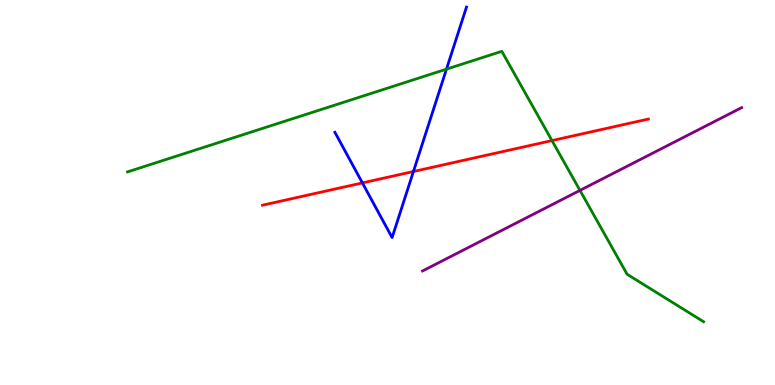[{'lines': ['blue', 'red'], 'intersections': [{'x': 4.68, 'y': 5.25}, {'x': 5.33, 'y': 5.55}]}, {'lines': ['green', 'red'], 'intersections': [{'x': 7.12, 'y': 6.35}]}, {'lines': ['purple', 'red'], 'intersections': []}, {'lines': ['blue', 'green'], 'intersections': [{'x': 5.76, 'y': 8.2}]}, {'lines': ['blue', 'purple'], 'intersections': []}, {'lines': ['green', 'purple'], 'intersections': [{'x': 7.48, 'y': 5.05}]}]